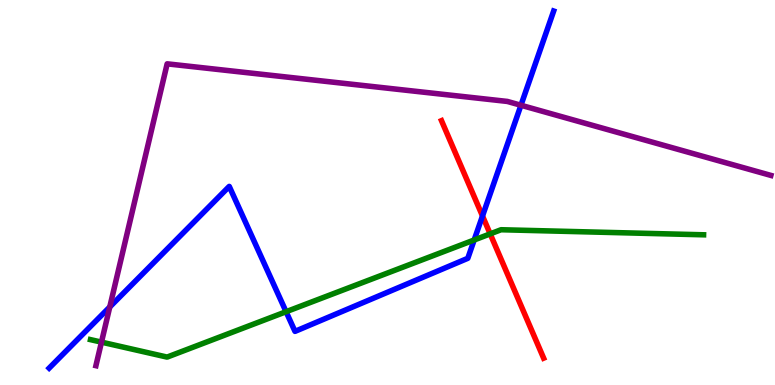[{'lines': ['blue', 'red'], 'intersections': [{'x': 6.23, 'y': 4.39}]}, {'lines': ['green', 'red'], 'intersections': [{'x': 6.33, 'y': 3.93}]}, {'lines': ['purple', 'red'], 'intersections': []}, {'lines': ['blue', 'green'], 'intersections': [{'x': 3.69, 'y': 1.9}, {'x': 6.12, 'y': 3.77}]}, {'lines': ['blue', 'purple'], 'intersections': [{'x': 1.42, 'y': 2.03}, {'x': 6.72, 'y': 7.27}]}, {'lines': ['green', 'purple'], 'intersections': [{'x': 1.31, 'y': 1.11}]}]